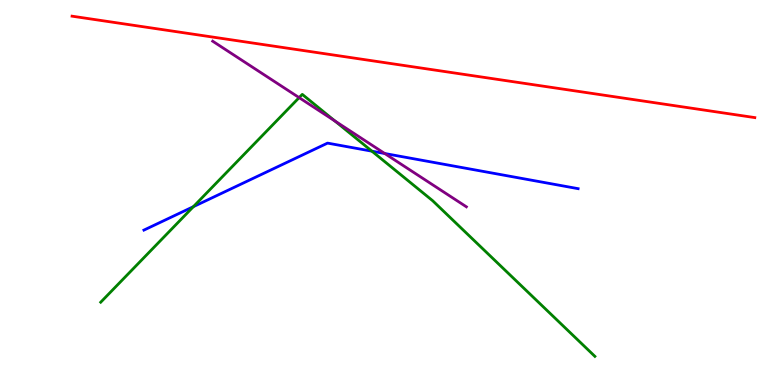[{'lines': ['blue', 'red'], 'intersections': []}, {'lines': ['green', 'red'], 'intersections': []}, {'lines': ['purple', 'red'], 'intersections': []}, {'lines': ['blue', 'green'], 'intersections': [{'x': 2.5, 'y': 4.63}, {'x': 4.8, 'y': 6.07}]}, {'lines': ['blue', 'purple'], 'intersections': [{'x': 4.96, 'y': 6.01}]}, {'lines': ['green', 'purple'], 'intersections': [{'x': 3.86, 'y': 7.46}, {'x': 4.32, 'y': 6.86}]}]